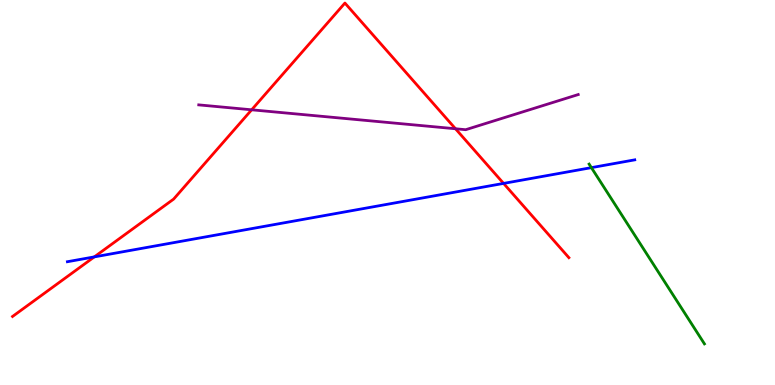[{'lines': ['blue', 'red'], 'intersections': [{'x': 1.22, 'y': 3.33}, {'x': 6.5, 'y': 5.24}]}, {'lines': ['green', 'red'], 'intersections': []}, {'lines': ['purple', 'red'], 'intersections': [{'x': 3.25, 'y': 7.15}, {'x': 5.88, 'y': 6.66}]}, {'lines': ['blue', 'green'], 'intersections': [{'x': 7.63, 'y': 5.65}]}, {'lines': ['blue', 'purple'], 'intersections': []}, {'lines': ['green', 'purple'], 'intersections': []}]